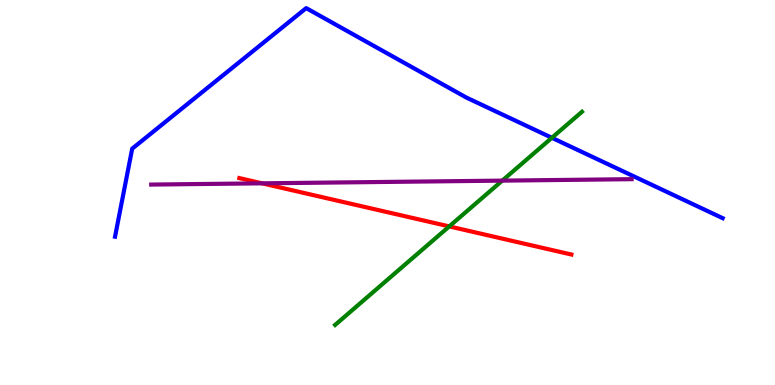[{'lines': ['blue', 'red'], 'intersections': []}, {'lines': ['green', 'red'], 'intersections': [{'x': 5.8, 'y': 4.12}]}, {'lines': ['purple', 'red'], 'intersections': [{'x': 3.38, 'y': 5.24}]}, {'lines': ['blue', 'green'], 'intersections': [{'x': 7.12, 'y': 6.42}]}, {'lines': ['blue', 'purple'], 'intersections': []}, {'lines': ['green', 'purple'], 'intersections': [{'x': 6.48, 'y': 5.31}]}]